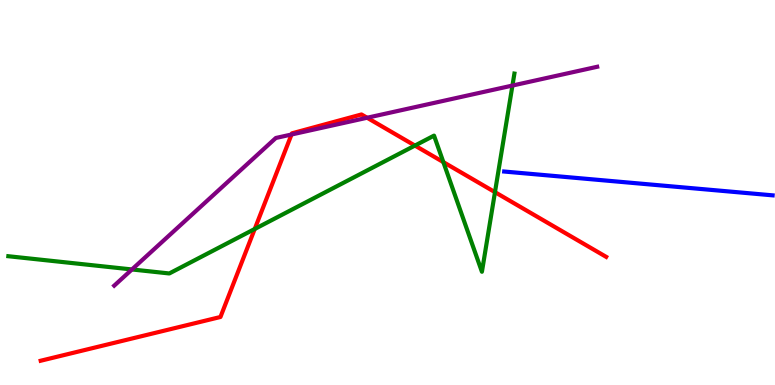[{'lines': ['blue', 'red'], 'intersections': []}, {'lines': ['green', 'red'], 'intersections': [{'x': 3.29, 'y': 4.05}, {'x': 5.35, 'y': 6.22}, {'x': 5.72, 'y': 5.79}, {'x': 6.39, 'y': 5.01}]}, {'lines': ['purple', 'red'], 'intersections': [{'x': 3.76, 'y': 6.51}, {'x': 4.74, 'y': 6.94}]}, {'lines': ['blue', 'green'], 'intersections': []}, {'lines': ['blue', 'purple'], 'intersections': []}, {'lines': ['green', 'purple'], 'intersections': [{'x': 1.7, 'y': 3.0}, {'x': 6.61, 'y': 7.78}]}]